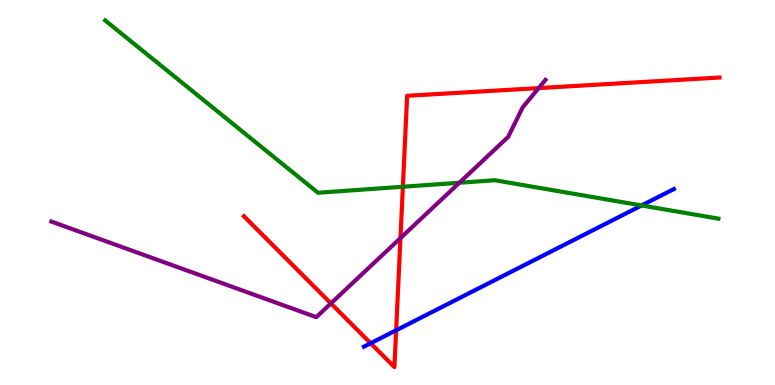[{'lines': ['blue', 'red'], 'intersections': [{'x': 4.78, 'y': 1.08}, {'x': 5.11, 'y': 1.42}]}, {'lines': ['green', 'red'], 'intersections': [{'x': 5.2, 'y': 5.15}]}, {'lines': ['purple', 'red'], 'intersections': [{'x': 4.27, 'y': 2.12}, {'x': 5.17, 'y': 3.82}, {'x': 6.95, 'y': 7.71}]}, {'lines': ['blue', 'green'], 'intersections': [{'x': 8.28, 'y': 4.66}]}, {'lines': ['blue', 'purple'], 'intersections': []}, {'lines': ['green', 'purple'], 'intersections': [{'x': 5.93, 'y': 5.25}]}]